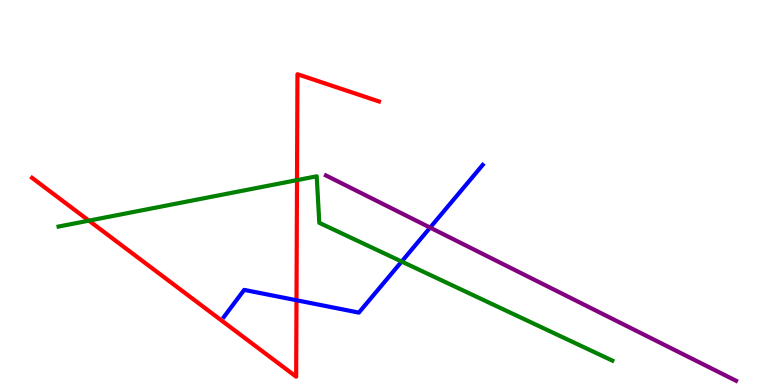[{'lines': ['blue', 'red'], 'intersections': [{'x': 3.83, 'y': 2.2}]}, {'lines': ['green', 'red'], 'intersections': [{'x': 1.15, 'y': 4.27}, {'x': 3.83, 'y': 5.32}]}, {'lines': ['purple', 'red'], 'intersections': []}, {'lines': ['blue', 'green'], 'intersections': [{'x': 5.18, 'y': 3.21}]}, {'lines': ['blue', 'purple'], 'intersections': [{'x': 5.55, 'y': 4.09}]}, {'lines': ['green', 'purple'], 'intersections': []}]